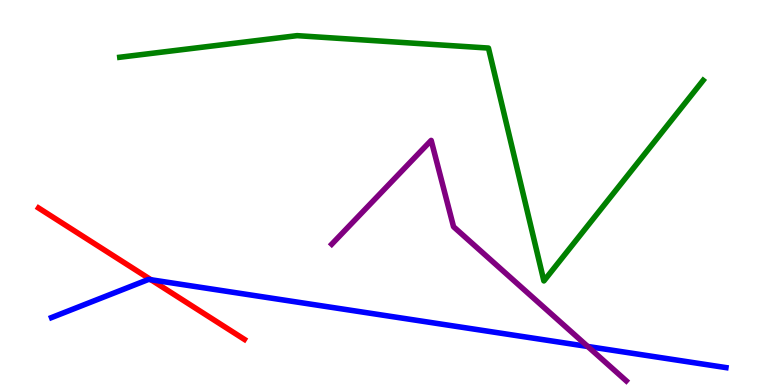[{'lines': ['blue', 'red'], 'intersections': [{'x': 1.95, 'y': 2.73}]}, {'lines': ['green', 'red'], 'intersections': []}, {'lines': ['purple', 'red'], 'intersections': []}, {'lines': ['blue', 'green'], 'intersections': []}, {'lines': ['blue', 'purple'], 'intersections': [{'x': 7.58, 'y': 1.0}]}, {'lines': ['green', 'purple'], 'intersections': []}]